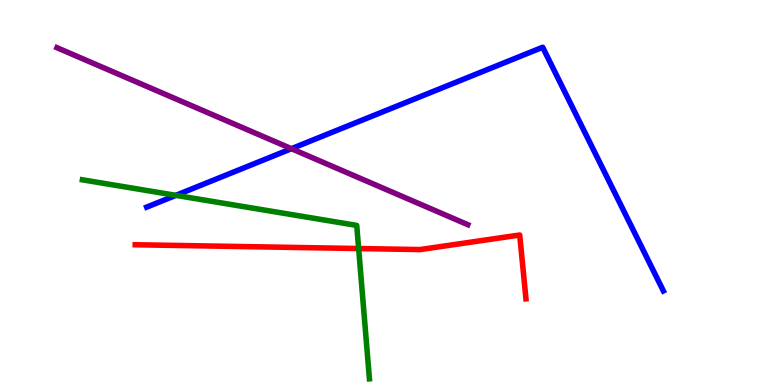[{'lines': ['blue', 'red'], 'intersections': []}, {'lines': ['green', 'red'], 'intersections': [{'x': 4.63, 'y': 3.54}]}, {'lines': ['purple', 'red'], 'intersections': []}, {'lines': ['blue', 'green'], 'intersections': [{'x': 2.27, 'y': 4.93}]}, {'lines': ['blue', 'purple'], 'intersections': [{'x': 3.76, 'y': 6.14}]}, {'lines': ['green', 'purple'], 'intersections': []}]